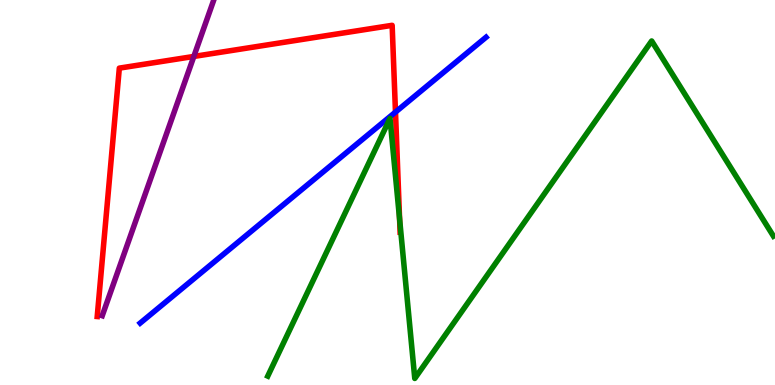[{'lines': ['blue', 'red'], 'intersections': [{'x': 5.1, 'y': 7.09}]}, {'lines': ['green', 'red'], 'intersections': [{'x': 5.16, 'y': 4.31}]}, {'lines': ['purple', 'red'], 'intersections': [{'x': 2.5, 'y': 8.53}]}, {'lines': ['blue', 'green'], 'intersections': []}, {'lines': ['blue', 'purple'], 'intersections': []}, {'lines': ['green', 'purple'], 'intersections': []}]